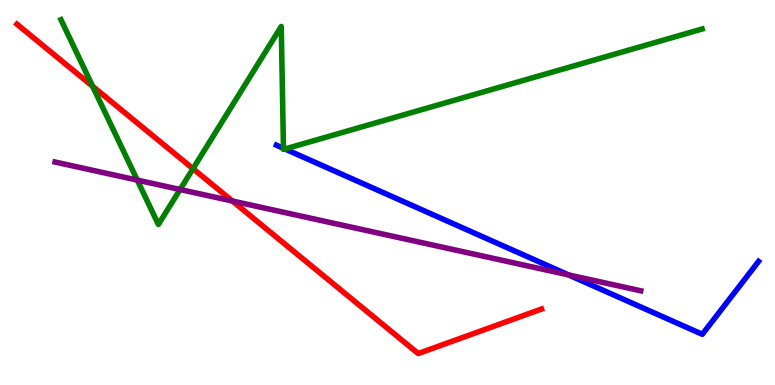[{'lines': ['blue', 'red'], 'intersections': []}, {'lines': ['green', 'red'], 'intersections': [{'x': 1.2, 'y': 7.76}, {'x': 2.49, 'y': 5.62}]}, {'lines': ['purple', 'red'], 'intersections': [{'x': 3.0, 'y': 4.78}]}, {'lines': ['blue', 'green'], 'intersections': [{'x': 3.66, 'y': 6.15}, {'x': 3.68, 'y': 6.13}]}, {'lines': ['blue', 'purple'], 'intersections': [{'x': 7.34, 'y': 2.86}]}, {'lines': ['green', 'purple'], 'intersections': [{'x': 1.77, 'y': 5.32}, {'x': 2.32, 'y': 5.08}]}]